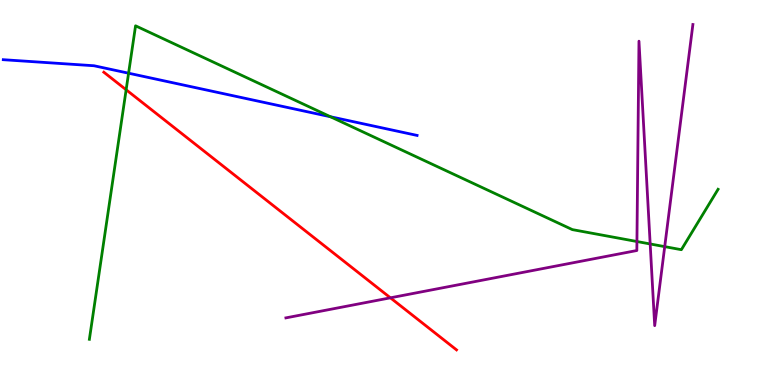[{'lines': ['blue', 'red'], 'intersections': []}, {'lines': ['green', 'red'], 'intersections': [{'x': 1.63, 'y': 7.67}]}, {'lines': ['purple', 'red'], 'intersections': [{'x': 5.04, 'y': 2.26}]}, {'lines': ['blue', 'green'], 'intersections': [{'x': 1.66, 'y': 8.1}, {'x': 4.26, 'y': 6.97}]}, {'lines': ['blue', 'purple'], 'intersections': []}, {'lines': ['green', 'purple'], 'intersections': [{'x': 8.22, 'y': 3.73}, {'x': 8.39, 'y': 3.66}, {'x': 8.58, 'y': 3.59}]}]